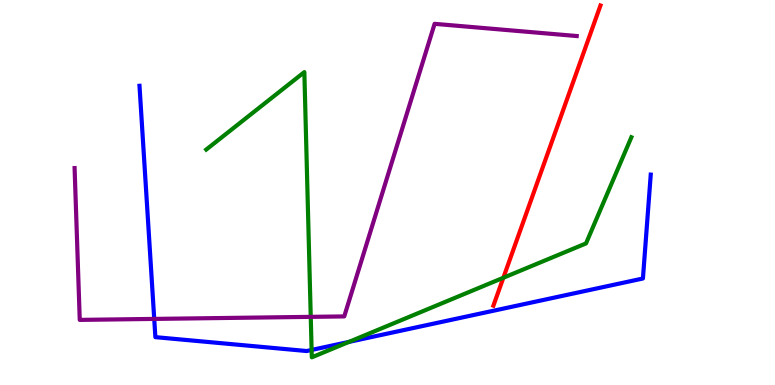[{'lines': ['blue', 'red'], 'intersections': []}, {'lines': ['green', 'red'], 'intersections': [{'x': 6.49, 'y': 2.79}]}, {'lines': ['purple', 'red'], 'intersections': []}, {'lines': ['blue', 'green'], 'intersections': [{'x': 4.02, 'y': 0.91}, {'x': 4.5, 'y': 1.12}]}, {'lines': ['blue', 'purple'], 'intersections': [{'x': 1.99, 'y': 1.72}]}, {'lines': ['green', 'purple'], 'intersections': [{'x': 4.01, 'y': 1.77}]}]